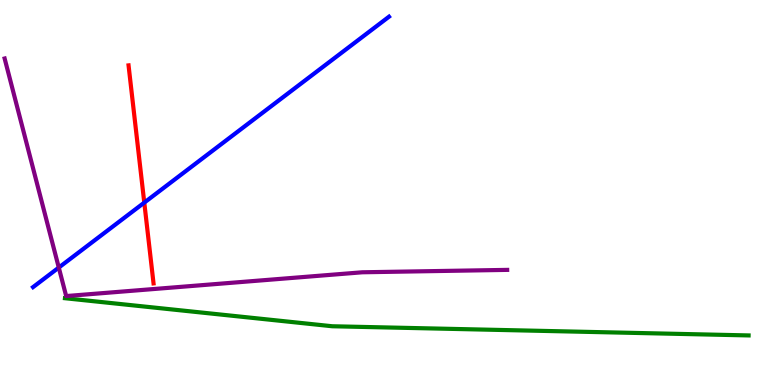[{'lines': ['blue', 'red'], 'intersections': [{'x': 1.86, 'y': 4.74}]}, {'lines': ['green', 'red'], 'intersections': []}, {'lines': ['purple', 'red'], 'intersections': []}, {'lines': ['blue', 'green'], 'intersections': []}, {'lines': ['blue', 'purple'], 'intersections': [{'x': 0.759, 'y': 3.05}]}, {'lines': ['green', 'purple'], 'intersections': []}]